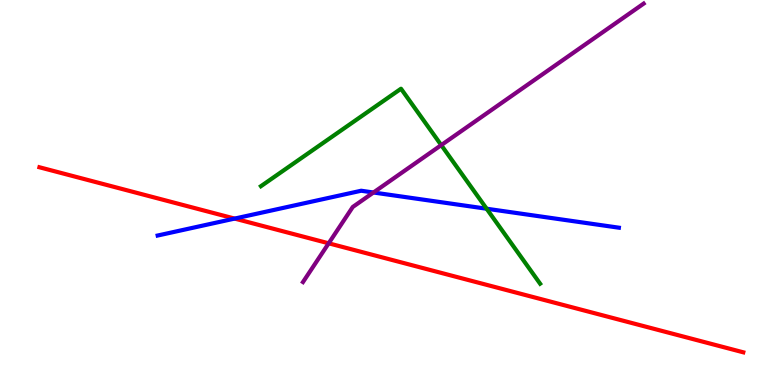[{'lines': ['blue', 'red'], 'intersections': [{'x': 3.03, 'y': 4.32}]}, {'lines': ['green', 'red'], 'intersections': []}, {'lines': ['purple', 'red'], 'intersections': [{'x': 4.24, 'y': 3.68}]}, {'lines': ['blue', 'green'], 'intersections': [{'x': 6.28, 'y': 4.58}]}, {'lines': ['blue', 'purple'], 'intersections': [{'x': 4.82, 'y': 5.0}]}, {'lines': ['green', 'purple'], 'intersections': [{'x': 5.69, 'y': 6.23}]}]